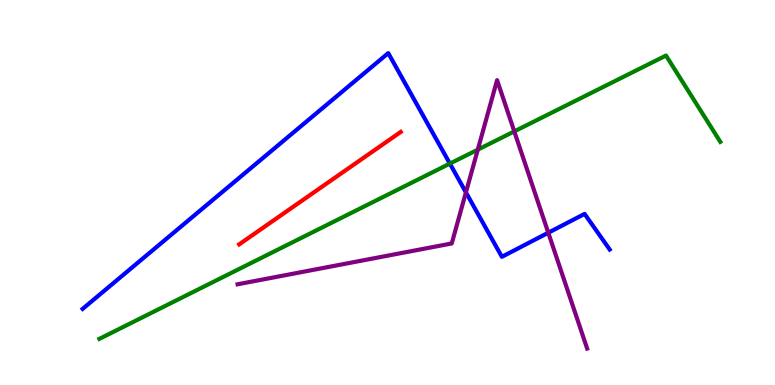[{'lines': ['blue', 'red'], 'intersections': []}, {'lines': ['green', 'red'], 'intersections': []}, {'lines': ['purple', 'red'], 'intersections': []}, {'lines': ['blue', 'green'], 'intersections': [{'x': 5.8, 'y': 5.75}]}, {'lines': ['blue', 'purple'], 'intersections': [{'x': 6.01, 'y': 5.0}, {'x': 7.07, 'y': 3.96}]}, {'lines': ['green', 'purple'], 'intersections': [{'x': 6.17, 'y': 6.11}, {'x': 6.64, 'y': 6.59}]}]